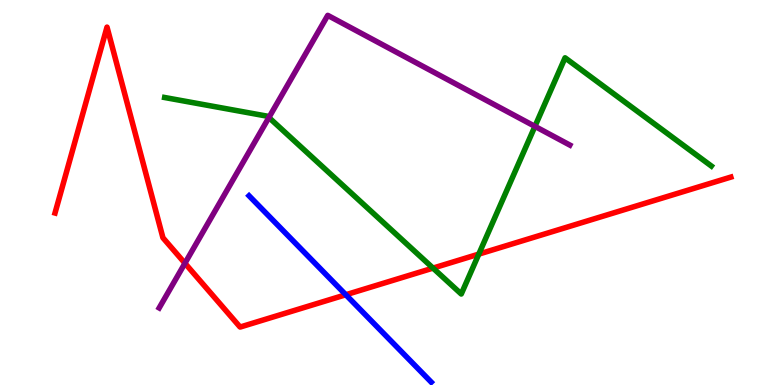[{'lines': ['blue', 'red'], 'intersections': [{'x': 4.46, 'y': 2.34}]}, {'lines': ['green', 'red'], 'intersections': [{'x': 5.59, 'y': 3.04}, {'x': 6.18, 'y': 3.4}]}, {'lines': ['purple', 'red'], 'intersections': [{'x': 2.39, 'y': 3.16}]}, {'lines': ['blue', 'green'], 'intersections': []}, {'lines': ['blue', 'purple'], 'intersections': []}, {'lines': ['green', 'purple'], 'intersections': [{'x': 3.47, 'y': 6.95}, {'x': 6.9, 'y': 6.72}]}]